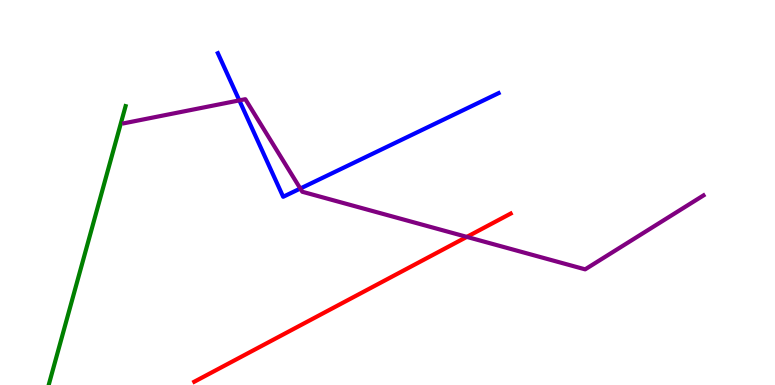[{'lines': ['blue', 'red'], 'intersections': []}, {'lines': ['green', 'red'], 'intersections': []}, {'lines': ['purple', 'red'], 'intersections': [{'x': 6.02, 'y': 3.85}]}, {'lines': ['blue', 'green'], 'intersections': []}, {'lines': ['blue', 'purple'], 'intersections': [{'x': 3.09, 'y': 7.39}, {'x': 3.87, 'y': 5.1}]}, {'lines': ['green', 'purple'], 'intersections': []}]